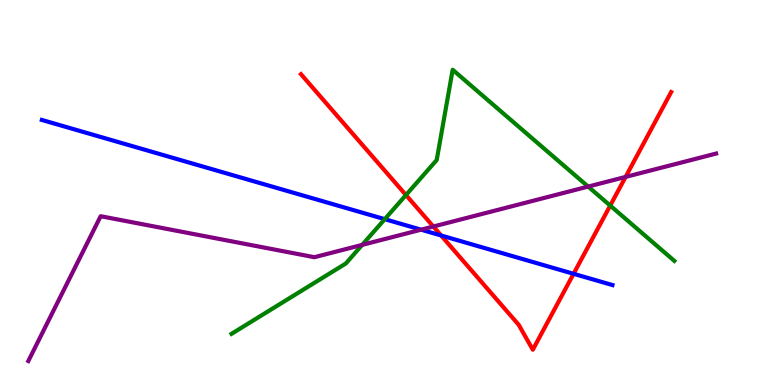[{'lines': ['blue', 'red'], 'intersections': [{'x': 5.69, 'y': 3.88}, {'x': 7.4, 'y': 2.89}]}, {'lines': ['green', 'red'], 'intersections': [{'x': 5.24, 'y': 4.93}, {'x': 7.87, 'y': 4.66}]}, {'lines': ['purple', 'red'], 'intersections': [{'x': 5.59, 'y': 4.12}, {'x': 8.07, 'y': 5.4}]}, {'lines': ['blue', 'green'], 'intersections': [{'x': 4.96, 'y': 4.31}]}, {'lines': ['blue', 'purple'], 'intersections': [{'x': 5.43, 'y': 4.03}]}, {'lines': ['green', 'purple'], 'intersections': [{'x': 4.67, 'y': 3.64}, {'x': 7.59, 'y': 5.15}]}]